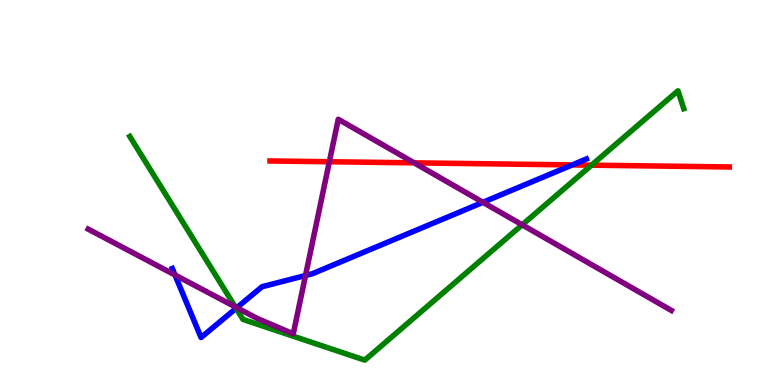[{'lines': ['blue', 'red'], 'intersections': [{'x': 7.38, 'y': 5.72}]}, {'lines': ['green', 'red'], 'intersections': [{'x': 7.63, 'y': 5.71}]}, {'lines': ['purple', 'red'], 'intersections': [{'x': 4.25, 'y': 5.8}, {'x': 5.34, 'y': 5.77}]}, {'lines': ['blue', 'green'], 'intersections': [{'x': 3.05, 'y': 1.99}]}, {'lines': ['blue', 'purple'], 'intersections': [{'x': 2.26, 'y': 2.86}, {'x': 3.06, 'y': 2.01}, {'x': 3.94, 'y': 2.84}, {'x': 6.23, 'y': 4.75}]}, {'lines': ['green', 'purple'], 'intersections': [{'x': 3.03, 'y': 2.03}, {'x': 6.74, 'y': 4.16}]}]